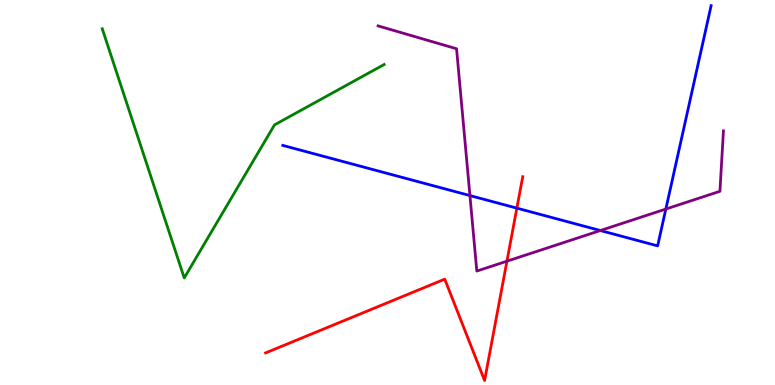[{'lines': ['blue', 'red'], 'intersections': [{'x': 6.67, 'y': 4.59}]}, {'lines': ['green', 'red'], 'intersections': []}, {'lines': ['purple', 'red'], 'intersections': [{'x': 6.54, 'y': 3.22}]}, {'lines': ['blue', 'green'], 'intersections': []}, {'lines': ['blue', 'purple'], 'intersections': [{'x': 6.06, 'y': 4.92}, {'x': 7.75, 'y': 4.01}, {'x': 8.59, 'y': 4.57}]}, {'lines': ['green', 'purple'], 'intersections': []}]